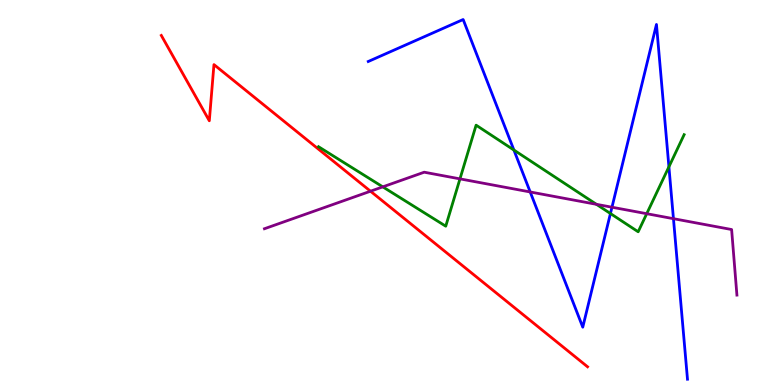[{'lines': ['blue', 'red'], 'intersections': []}, {'lines': ['green', 'red'], 'intersections': []}, {'lines': ['purple', 'red'], 'intersections': [{'x': 4.78, 'y': 5.03}]}, {'lines': ['blue', 'green'], 'intersections': [{'x': 6.63, 'y': 6.1}, {'x': 7.88, 'y': 4.45}, {'x': 8.63, 'y': 5.67}]}, {'lines': ['blue', 'purple'], 'intersections': [{'x': 6.84, 'y': 5.01}, {'x': 7.9, 'y': 4.62}, {'x': 8.69, 'y': 4.32}]}, {'lines': ['green', 'purple'], 'intersections': [{'x': 4.94, 'y': 5.15}, {'x': 5.94, 'y': 5.35}, {'x': 7.7, 'y': 4.69}, {'x': 8.34, 'y': 4.45}]}]